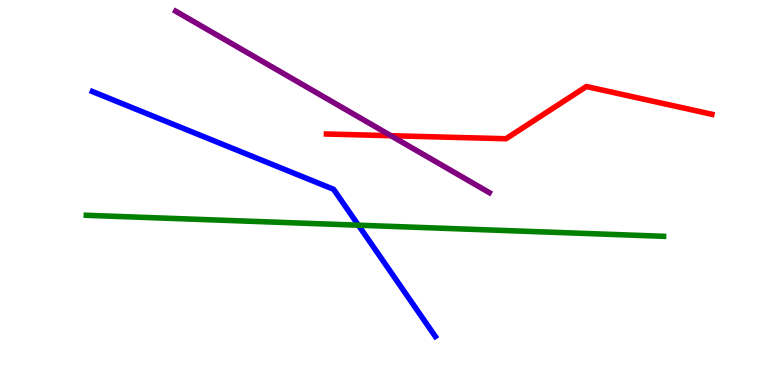[{'lines': ['blue', 'red'], 'intersections': []}, {'lines': ['green', 'red'], 'intersections': []}, {'lines': ['purple', 'red'], 'intersections': [{'x': 5.04, 'y': 6.48}]}, {'lines': ['blue', 'green'], 'intersections': [{'x': 4.62, 'y': 4.15}]}, {'lines': ['blue', 'purple'], 'intersections': []}, {'lines': ['green', 'purple'], 'intersections': []}]